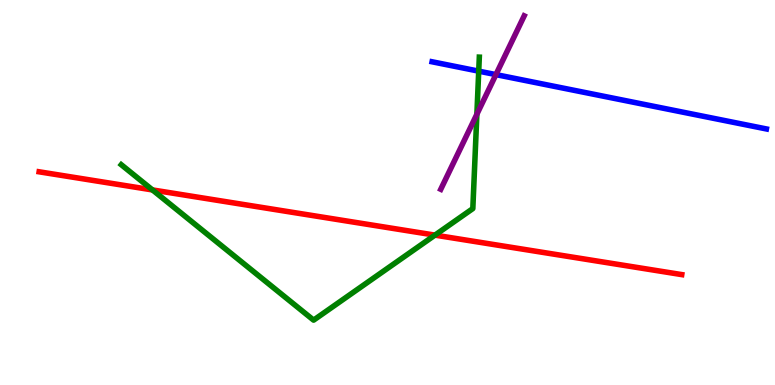[{'lines': ['blue', 'red'], 'intersections': []}, {'lines': ['green', 'red'], 'intersections': [{'x': 1.97, 'y': 5.07}, {'x': 5.61, 'y': 3.89}]}, {'lines': ['purple', 'red'], 'intersections': []}, {'lines': ['blue', 'green'], 'intersections': [{'x': 6.18, 'y': 8.15}]}, {'lines': ['blue', 'purple'], 'intersections': [{'x': 6.4, 'y': 8.06}]}, {'lines': ['green', 'purple'], 'intersections': [{'x': 6.15, 'y': 7.03}]}]